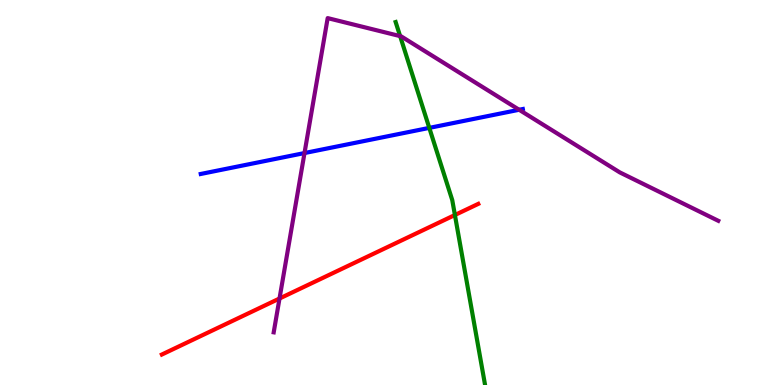[{'lines': ['blue', 'red'], 'intersections': []}, {'lines': ['green', 'red'], 'intersections': [{'x': 5.87, 'y': 4.42}]}, {'lines': ['purple', 'red'], 'intersections': [{'x': 3.61, 'y': 2.25}]}, {'lines': ['blue', 'green'], 'intersections': [{'x': 5.54, 'y': 6.68}]}, {'lines': ['blue', 'purple'], 'intersections': [{'x': 3.93, 'y': 6.02}, {'x': 6.7, 'y': 7.15}]}, {'lines': ['green', 'purple'], 'intersections': [{'x': 5.16, 'y': 9.06}]}]